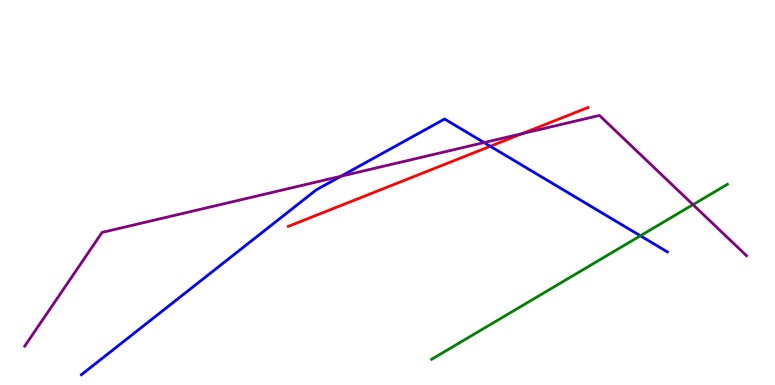[{'lines': ['blue', 'red'], 'intersections': [{'x': 6.33, 'y': 6.2}]}, {'lines': ['green', 'red'], 'intersections': []}, {'lines': ['purple', 'red'], 'intersections': [{'x': 6.74, 'y': 6.53}]}, {'lines': ['blue', 'green'], 'intersections': [{'x': 8.26, 'y': 3.88}]}, {'lines': ['blue', 'purple'], 'intersections': [{'x': 4.4, 'y': 5.42}, {'x': 6.25, 'y': 6.3}]}, {'lines': ['green', 'purple'], 'intersections': [{'x': 8.94, 'y': 4.68}]}]